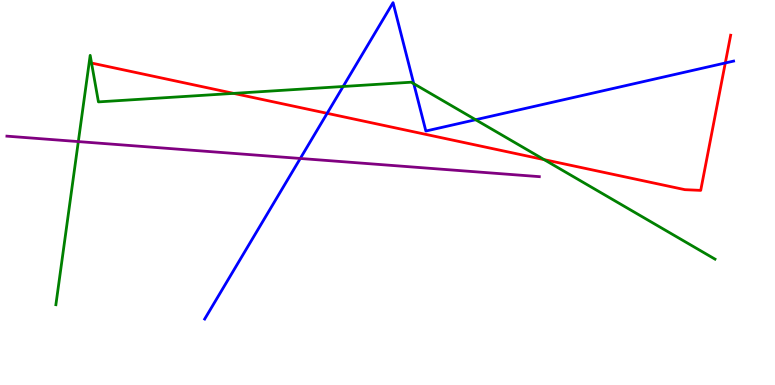[{'lines': ['blue', 'red'], 'intersections': [{'x': 4.22, 'y': 7.06}, {'x': 9.36, 'y': 8.36}]}, {'lines': ['green', 'red'], 'intersections': [{'x': 3.02, 'y': 7.57}, {'x': 7.02, 'y': 5.85}]}, {'lines': ['purple', 'red'], 'intersections': []}, {'lines': ['blue', 'green'], 'intersections': [{'x': 4.43, 'y': 7.75}, {'x': 5.34, 'y': 7.83}, {'x': 6.14, 'y': 6.89}]}, {'lines': ['blue', 'purple'], 'intersections': [{'x': 3.87, 'y': 5.88}]}, {'lines': ['green', 'purple'], 'intersections': [{'x': 1.01, 'y': 6.32}]}]